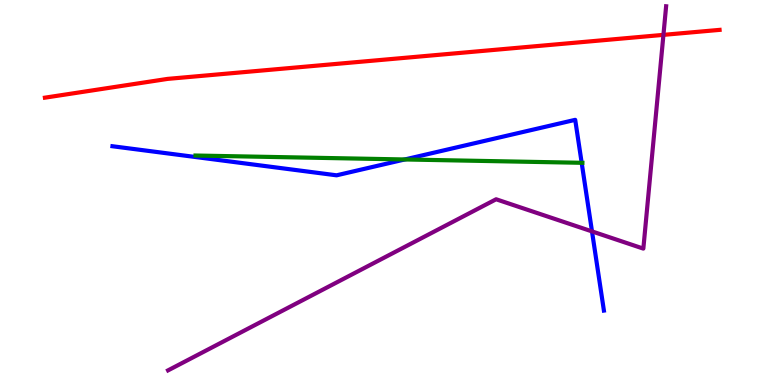[{'lines': ['blue', 'red'], 'intersections': []}, {'lines': ['green', 'red'], 'intersections': []}, {'lines': ['purple', 'red'], 'intersections': [{'x': 8.56, 'y': 9.09}]}, {'lines': ['blue', 'green'], 'intersections': [{'x': 5.22, 'y': 5.86}, {'x': 7.51, 'y': 5.77}]}, {'lines': ['blue', 'purple'], 'intersections': [{'x': 7.64, 'y': 3.99}]}, {'lines': ['green', 'purple'], 'intersections': []}]